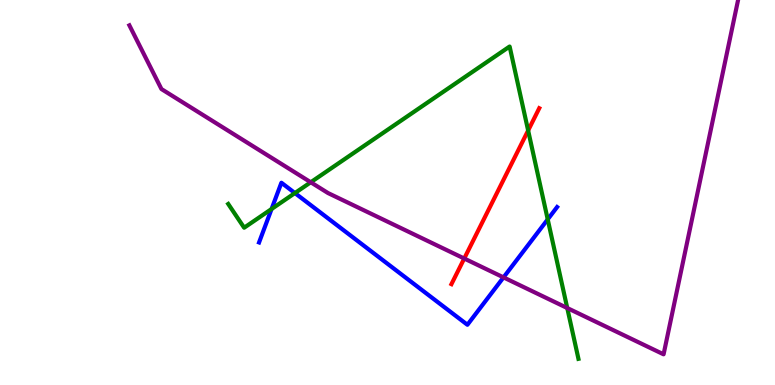[{'lines': ['blue', 'red'], 'intersections': []}, {'lines': ['green', 'red'], 'intersections': [{'x': 6.81, 'y': 6.61}]}, {'lines': ['purple', 'red'], 'intersections': [{'x': 5.99, 'y': 3.29}]}, {'lines': ['blue', 'green'], 'intersections': [{'x': 3.5, 'y': 4.57}, {'x': 3.81, 'y': 4.99}, {'x': 7.07, 'y': 4.3}]}, {'lines': ['blue', 'purple'], 'intersections': [{'x': 6.5, 'y': 2.8}]}, {'lines': ['green', 'purple'], 'intersections': [{'x': 4.01, 'y': 5.27}, {'x': 7.32, 'y': 2.0}]}]